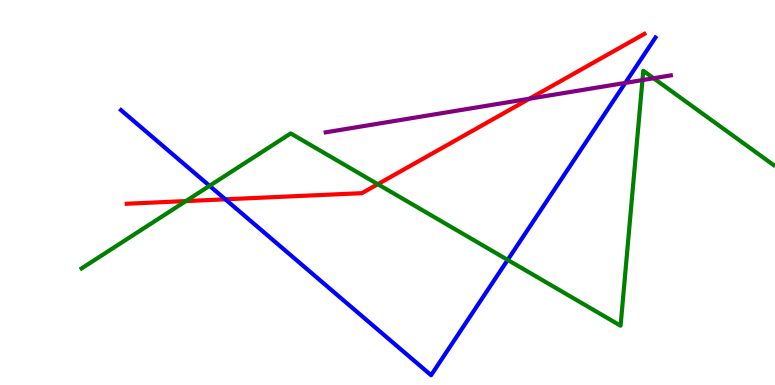[{'lines': ['blue', 'red'], 'intersections': [{'x': 2.91, 'y': 4.82}]}, {'lines': ['green', 'red'], 'intersections': [{'x': 2.4, 'y': 4.78}, {'x': 4.87, 'y': 5.22}]}, {'lines': ['purple', 'red'], 'intersections': [{'x': 6.83, 'y': 7.44}]}, {'lines': ['blue', 'green'], 'intersections': [{'x': 2.7, 'y': 5.17}, {'x': 6.55, 'y': 3.25}]}, {'lines': ['blue', 'purple'], 'intersections': [{'x': 8.07, 'y': 7.85}]}, {'lines': ['green', 'purple'], 'intersections': [{'x': 8.29, 'y': 7.92}, {'x': 8.43, 'y': 7.97}]}]